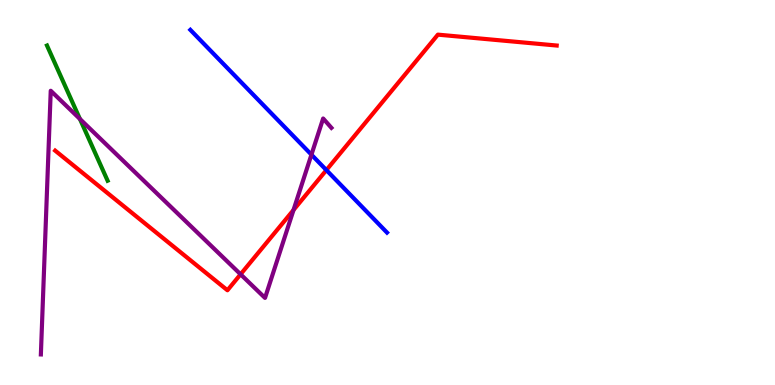[{'lines': ['blue', 'red'], 'intersections': [{'x': 4.21, 'y': 5.58}]}, {'lines': ['green', 'red'], 'intersections': []}, {'lines': ['purple', 'red'], 'intersections': [{'x': 3.1, 'y': 2.88}, {'x': 3.79, 'y': 4.55}]}, {'lines': ['blue', 'green'], 'intersections': []}, {'lines': ['blue', 'purple'], 'intersections': [{'x': 4.02, 'y': 5.98}]}, {'lines': ['green', 'purple'], 'intersections': [{'x': 1.03, 'y': 6.91}]}]